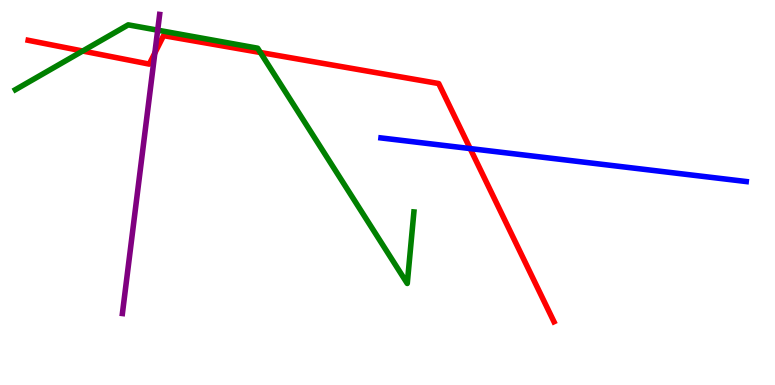[{'lines': ['blue', 'red'], 'intersections': [{'x': 6.07, 'y': 6.14}]}, {'lines': ['green', 'red'], 'intersections': [{'x': 1.07, 'y': 8.67}, {'x': 3.36, 'y': 8.64}]}, {'lines': ['purple', 'red'], 'intersections': [{'x': 2.0, 'y': 8.62}]}, {'lines': ['blue', 'green'], 'intersections': []}, {'lines': ['blue', 'purple'], 'intersections': []}, {'lines': ['green', 'purple'], 'intersections': [{'x': 2.03, 'y': 9.22}]}]